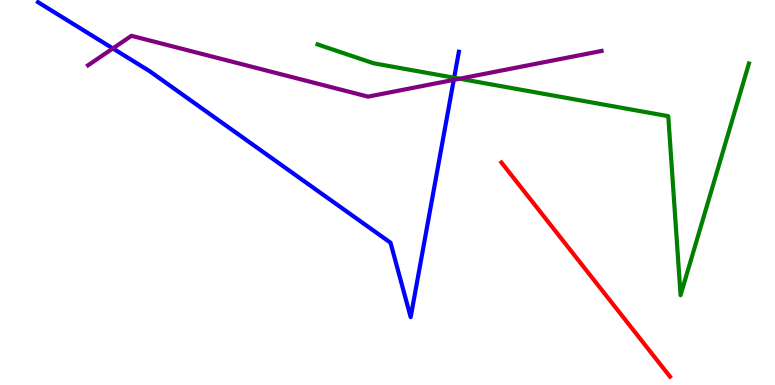[{'lines': ['blue', 'red'], 'intersections': []}, {'lines': ['green', 'red'], 'intersections': []}, {'lines': ['purple', 'red'], 'intersections': []}, {'lines': ['blue', 'green'], 'intersections': [{'x': 5.86, 'y': 7.98}]}, {'lines': ['blue', 'purple'], 'intersections': [{'x': 1.46, 'y': 8.74}, {'x': 5.86, 'y': 7.93}]}, {'lines': ['green', 'purple'], 'intersections': [{'x': 5.93, 'y': 7.96}]}]